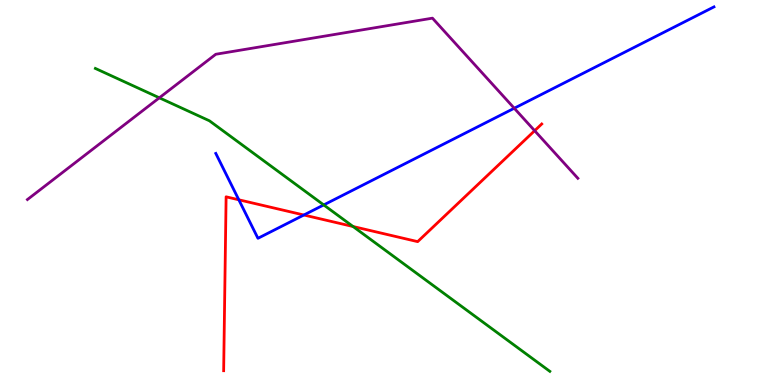[{'lines': ['blue', 'red'], 'intersections': [{'x': 3.08, 'y': 4.81}, {'x': 3.92, 'y': 4.42}]}, {'lines': ['green', 'red'], 'intersections': [{'x': 4.56, 'y': 4.12}]}, {'lines': ['purple', 'red'], 'intersections': [{'x': 6.9, 'y': 6.6}]}, {'lines': ['blue', 'green'], 'intersections': [{'x': 4.18, 'y': 4.68}]}, {'lines': ['blue', 'purple'], 'intersections': [{'x': 6.64, 'y': 7.19}]}, {'lines': ['green', 'purple'], 'intersections': [{'x': 2.06, 'y': 7.46}]}]